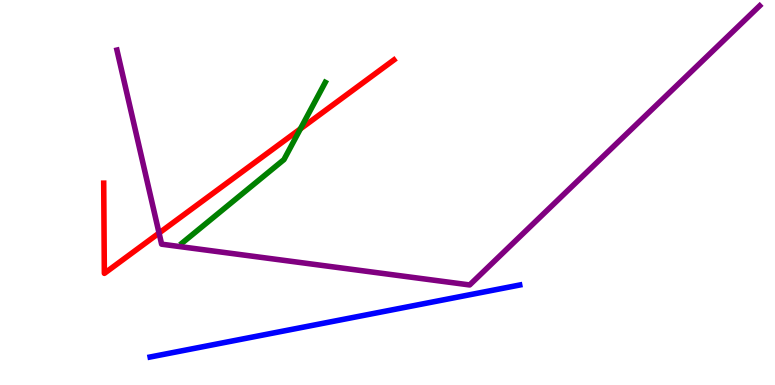[{'lines': ['blue', 'red'], 'intersections': []}, {'lines': ['green', 'red'], 'intersections': [{'x': 3.88, 'y': 6.65}]}, {'lines': ['purple', 'red'], 'intersections': [{'x': 2.05, 'y': 3.95}]}, {'lines': ['blue', 'green'], 'intersections': []}, {'lines': ['blue', 'purple'], 'intersections': []}, {'lines': ['green', 'purple'], 'intersections': []}]